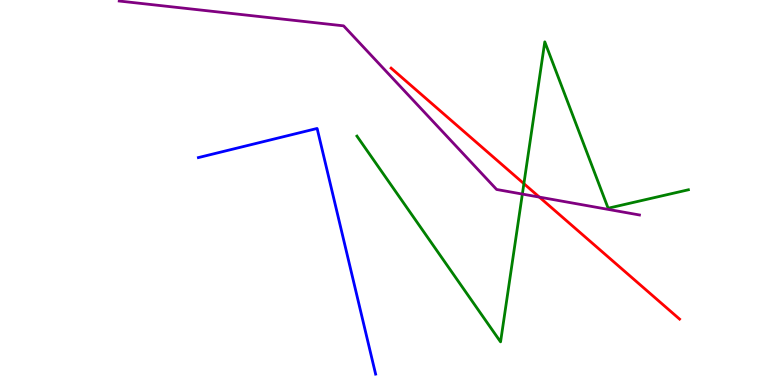[{'lines': ['blue', 'red'], 'intersections': []}, {'lines': ['green', 'red'], 'intersections': [{'x': 6.76, 'y': 5.23}]}, {'lines': ['purple', 'red'], 'intersections': [{'x': 6.96, 'y': 4.88}]}, {'lines': ['blue', 'green'], 'intersections': []}, {'lines': ['blue', 'purple'], 'intersections': []}, {'lines': ['green', 'purple'], 'intersections': [{'x': 6.74, 'y': 4.96}]}]